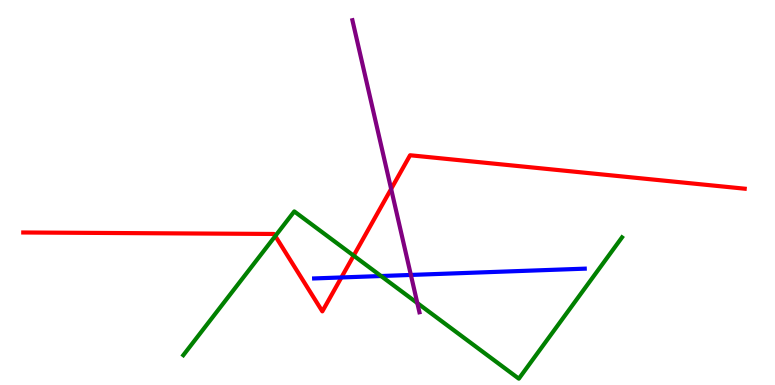[{'lines': ['blue', 'red'], 'intersections': [{'x': 4.41, 'y': 2.79}]}, {'lines': ['green', 'red'], 'intersections': [{'x': 3.55, 'y': 3.87}, {'x': 4.56, 'y': 3.36}]}, {'lines': ['purple', 'red'], 'intersections': [{'x': 5.05, 'y': 5.09}]}, {'lines': ['blue', 'green'], 'intersections': [{'x': 4.92, 'y': 2.83}]}, {'lines': ['blue', 'purple'], 'intersections': [{'x': 5.3, 'y': 2.86}]}, {'lines': ['green', 'purple'], 'intersections': [{'x': 5.38, 'y': 2.13}]}]